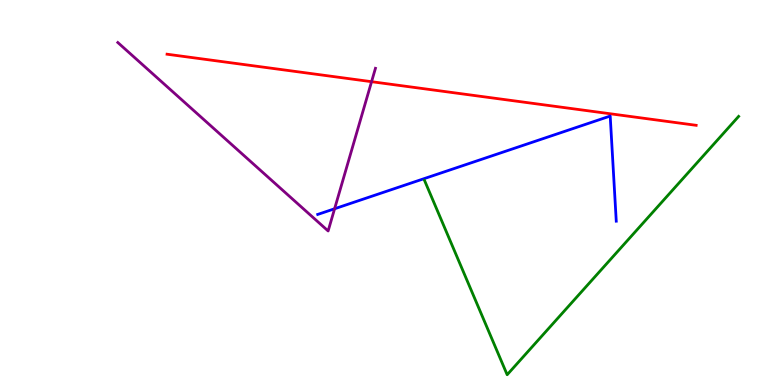[{'lines': ['blue', 'red'], 'intersections': []}, {'lines': ['green', 'red'], 'intersections': []}, {'lines': ['purple', 'red'], 'intersections': [{'x': 4.79, 'y': 7.88}]}, {'lines': ['blue', 'green'], 'intersections': []}, {'lines': ['blue', 'purple'], 'intersections': [{'x': 4.32, 'y': 4.58}]}, {'lines': ['green', 'purple'], 'intersections': []}]